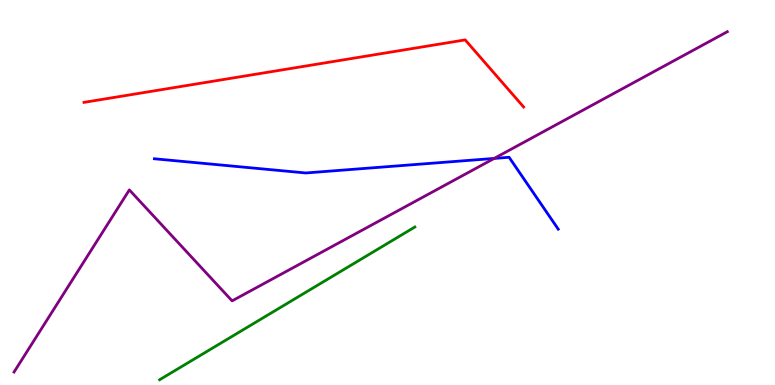[{'lines': ['blue', 'red'], 'intersections': []}, {'lines': ['green', 'red'], 'intersections': []}, {'lines': ['purple', 'red'], 'intersections': []}, {'lines': ['blue', 'green'], 'intersections': []}, {'lines': ['blue', 'purple'], 'intersections': [{'x': 6.38, 'y': 5.89}]}, {'lines': ['green', 'purple'], 'intersections': []}]